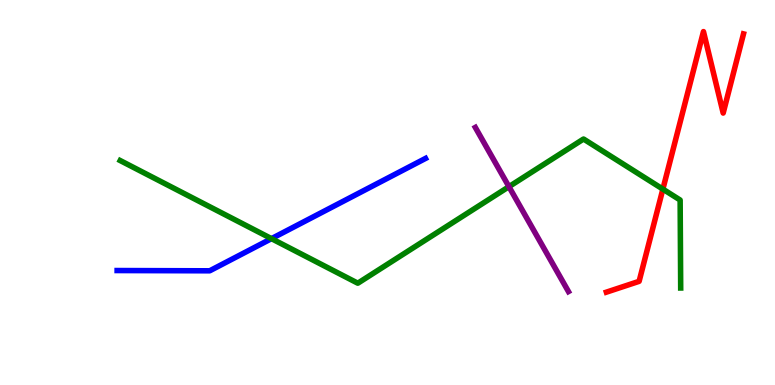[{'lines': ['blue', 'red'], 'intersections': []}, {'lines': ['green', 'red'], 'intersections': [{'x': 8.55, 'y': 5.09}]}, {'lines': ['purple', 'red'], 'intersections': []}, {'lines': ['blue', 'green'], 'intersections': [{'x': 3.5, 'y': 3.8}]}, {'lines': ['blue', 'purple'], 'intersections': []}, {'lines': ['green', 'purple'], 'intersections': [{'x': 6.57, 'y': 5.15}]}]